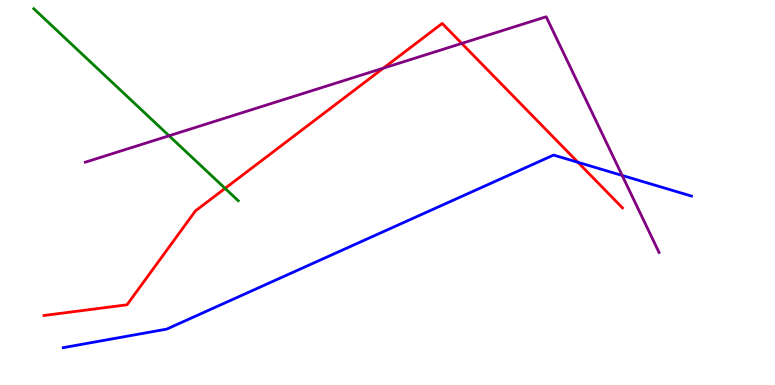[{'lines': ['blue', 'red'], 'intersections': [{'x': 7.46, 'y': 5.78}]}, {'lines': ['green', 'red'], 'intersections': [{'x': 2.9, 'y': 5.11}]}, {'lines': ['purple', 'red'], 'intersections': [{'x': 4.95, 'y': 8.23}, {'x': 5.96, 'y': 8.87}]}, {'lines': ['blue', 'green'], 'intersections': []}, {'lines': ['blue', 'purple'], 'intersections': [{'x': 8.03, 'y': 5.44}]}, {'lines': ['green', 'purple'], 'intersections': [{'x': 2.18, 'y': 6.47}]}]